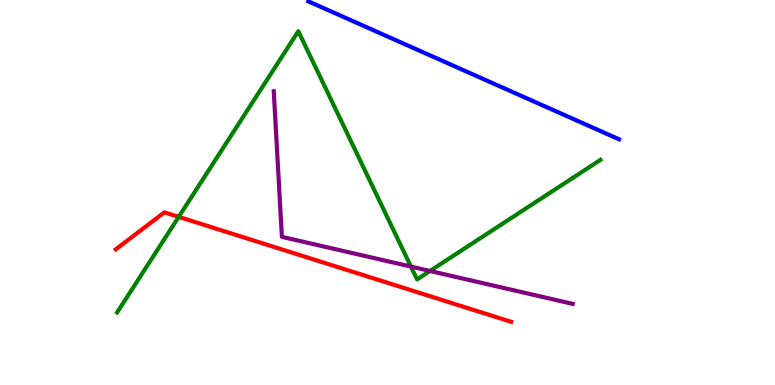[{'lines': ['blue', 'red'], 'intersections': []}, {'lines': ['green', 'red'], 'intersections': [{'x': 2.31, 'y': 4.37}]}, {'lines': ['purple', 'red'], 'intersections': []}, {'lines': ['blue', 'green'], 'intersections': []}, {'lines': ['blue', 'purple'], 'intersections': []}, {'lines': ['green', 'purple'], 'intersections': [{'x': 5.3, 'y': 3.08}, {'x': 5.55, 'y': 2.96}]}]